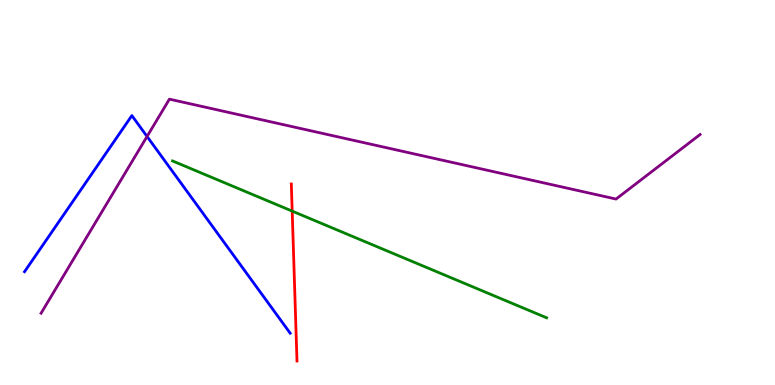[{'lines': ['blue', 'red'], 'intersections': []}, {'lines': ['green', 'red'], 'intersections': [{'x': 3.77, 'y': 4.52}]}, {'lines': ['purple', 'red'], 'intersections': []}, {'lines': ['blue', 'green'], 'intersections': []}, {'lines': ['blue', 'purple'], 'intersections': [{'x': 1.9, 'y': 6.46}]}, {'lines': ['green', 'purple'], 'intersections': []}]